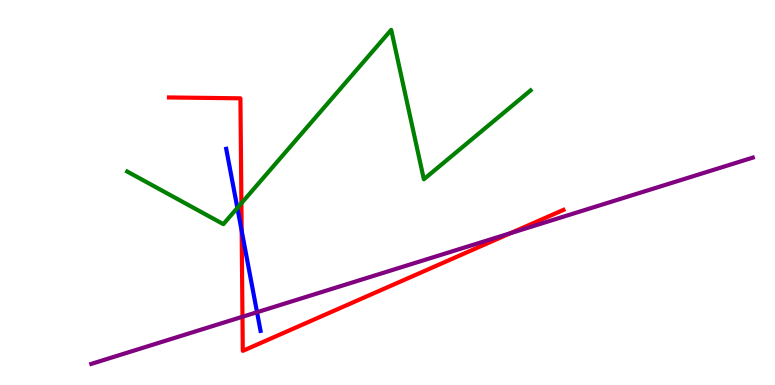[{'lines': ['blue', 'red'], 'intersections': [{'x': 3.12, 'y': 4.01}]}, {'lines': ['green', 'red'], 'intersections': [{'x': 3.11, 'y': 4.72}]}, {'lines': ['purple', 'red'], 'intersections': [{'x': 3.13, 'y': 1.77}, {'x': 6.59, 'y': 3.94}]}, {'lines': ['blue', 'green'], 'intersections': [{'x': 3.06, 'y': 4.6}]}, {'lines': ['blue', 'purple'], 'intersections': [{'x': 3.32, 'y': 1.89}]}, {'lines': ['green', 'purple'], 'intersections': []}]